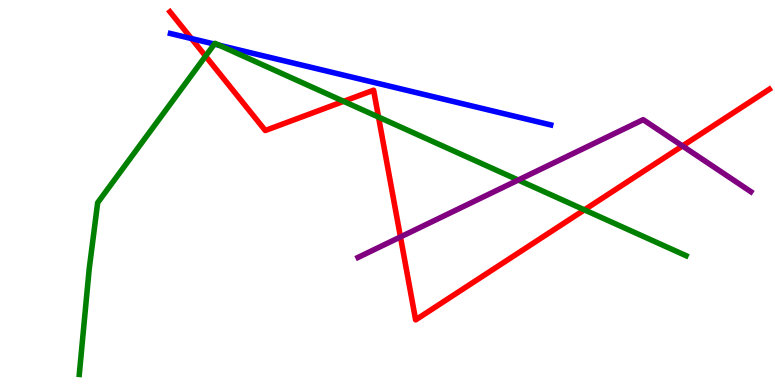[{'lines': ['blue', 'red'], 'intersections': [{'x': 2.47, 'y': 9.0}]}, {'lines': ['green', 'red'], 'intersections': [{'x': 2.65, 'y': 8.54}, {'x': 4.43, 'y': 7.37}, {'x': 4.88, 'y': 6.96}, {'x': 7.54, 'y': 4.55}]}, {'lines': ['purple', 'red'], 'intersections': [{'x': 5.17, 'y': 3.85}, {'x': 8.81, 'y': 6.21}]}, {'lines': ['blue', 'green'], 'intersections': [{'x': 2.77, 'y': 8.86}, {'x': 2.83, 'y': 8.83}]}, {'lines': ['blue', 'purple'], 'intersections': []}, {'lines': ['green', 'purple'], 'intersections': [{'x': 6.69, 'y': 5.32}]}]